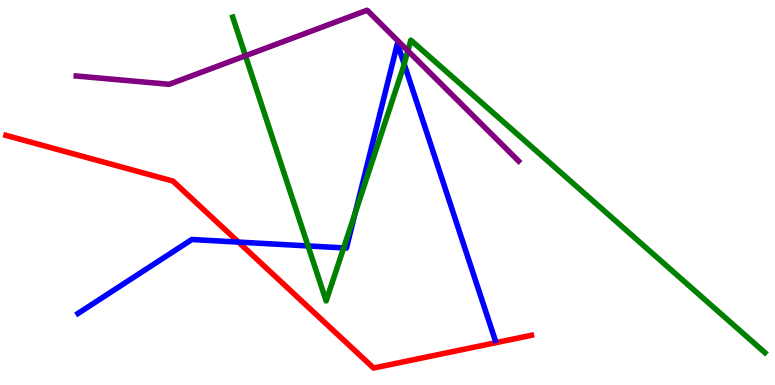[{'lines': ['blue', 'red'], 'intersections': [{'x': 3.08, 'y': 3.71}]}, {'lines': ['green', 'red'], 'intersections': []}, {'lines': ['purple', 'red'], 'intersections': []}, {'lines': ['blue', 'green'], 'intersections': [{'x': 3.97, 'y': 3.61}, {'x': 4.43, 'y': 3.56}, {'x': 4.58, 'y': 4.47}, {'x': 5.22, 'y': 8.34}]}, {'lines': ['blue', 'purple'], 'intersections': []}, {'lines': ['green', 'purple'], 'intersections': [{'x': 3.17, 'y': 8.55}, {'x': 5.26, 'y': 8.68}]}]